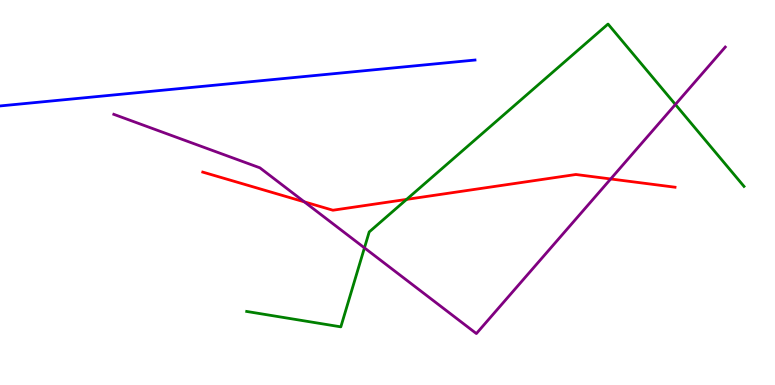[{'lines': ['blue', 'red'], 'intersections': []}, {'lines': ['green', 'red'], 'intersections': [{'x': 5.25, 'y': 4.82}]}, {'lines': ['purple', 'red'], 'intersections': [{'x': 3.93, 'y': 4.76}, {'x': 7.88, 'y': 5.35}]}, {'lines': ['blue', 'green'], 'intersections': []}, {'lines': ['blue', 'purple'], 'intersections': []}, {'lines': ['green', 'purple'], 'intersections': [{'x': 4.7, 'y': 3.56}, {'x': 8.71, 'y': 7.29}]}]